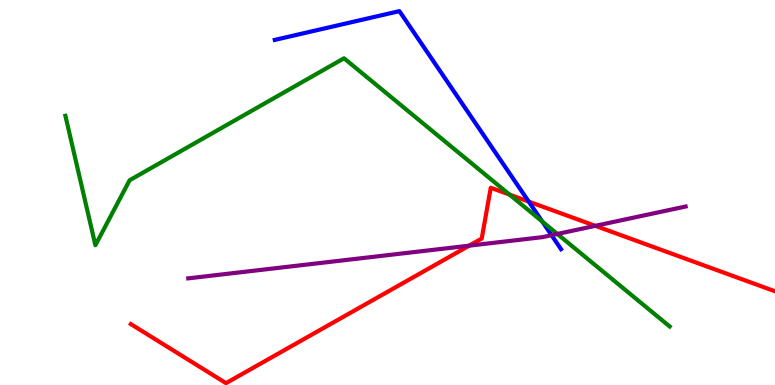[{'lines': ['blue', 'red'], 'intersections': [{'x': 6.82, 'y': 4.76}]}, {'lines': ['green', 'red'], 'intersections': [{'x': 6.58, 'y': 4.94}]}, {'lines': ['purple', 'red'], 'intersections': [{'x': 6.05, 'y': 3.62}, {'x': 7.68, 'y': 4.13}]}, {'lines': ['blue', 'green'], 'intersections': [{'x': 7.0, 'y': 4.25}]}, {'lines': ['blue', 'purple'], 'intersections': [{'x': 7.12, 'y': 3.89}]}, {'lines': ['green', 'purple'], 'intersections': [{'x': 7.19, 'y': 3.92}]}]